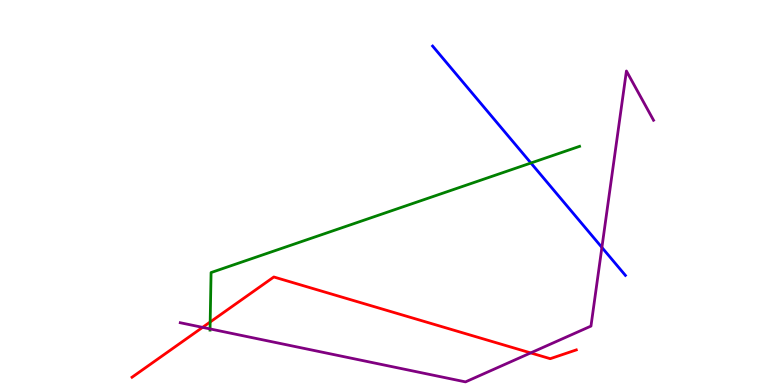[{'lines': ['blue', 'red'], 'intersections': []}, {'lines': ['green', 'red'], 'intersections': [{'x': 2.71, 'y': 1.64}]}, {'lines': ['purple', 'red'], 'intersections': [{'x': 2.61, 'y': 1.5}, {'x': 6.85, 'y': 0.834}]}, {'lines': ['blue', 'green'], 'intersections': [{'x': 6.85, 'y': 5.77}]}, {'lines': ['blue', 'purple'], 'intersections': [{'x': 7.77, 'y': 3.57}]}, {'lines': ['green', 'purple'], 'intersections': [{'x': 2.71, 'y': 1.46}]}]